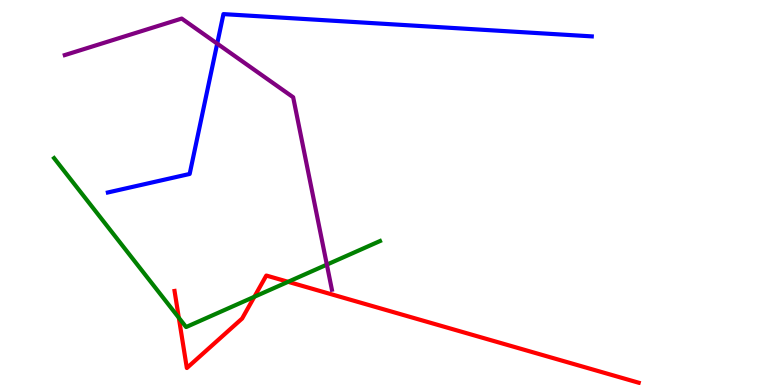[{'lines': ['blue', 'red'], 'intersections': []}, {'lines': ['green', 'red'], 'intersections': [{'x': 2.31, 'y': 1.75}, {'x': 3.28, 'y': 2.29}, {'x': 3.72, 'y': 2.68}]}, {'lines': ['purple', 'red'], 'intersections': []}, {'lines': ['blue', 'green'], 'intersections': []}, {'lines': ['blue', 'purple'], 'intersections': [{'x': 2.8, 'y': 8.87}]}, {'lines': ['green', 'purple'], 'intersections': [{'x': 4.22, 'y': 3.13}]}]